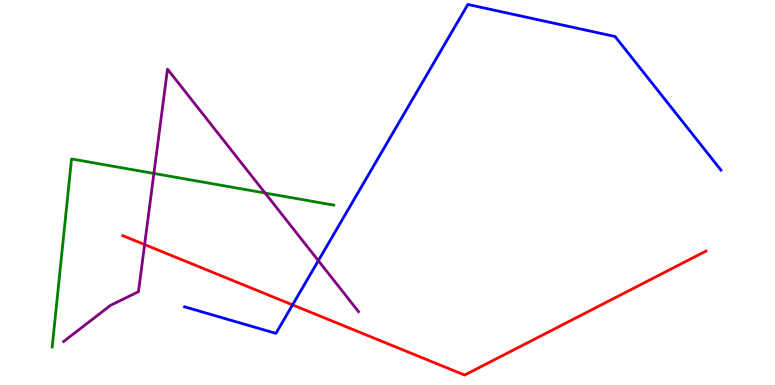[{'lines': ['blue', 'red'], 'intersections': [{'x': 3.77, 'y': 2.08}]}, {'lines': ['green', 'red'], 'intersections': []}, {'lines': ['purple', 'red'], 'intersections': [{'x': 1.87, 'y': 3.65}]}, {'lines': ['blue', 'green'], 'intersections': []}, {'lines': ['blue', 'purple'], 'intersections': [{'x': 4.11, 'y': 3.23}]}, {'lines': ['green', 'purple'], 'intersections': [{'x': 1.99, 'y': 5.49}, {'x': 3.42, 'y': 4.99}]}]